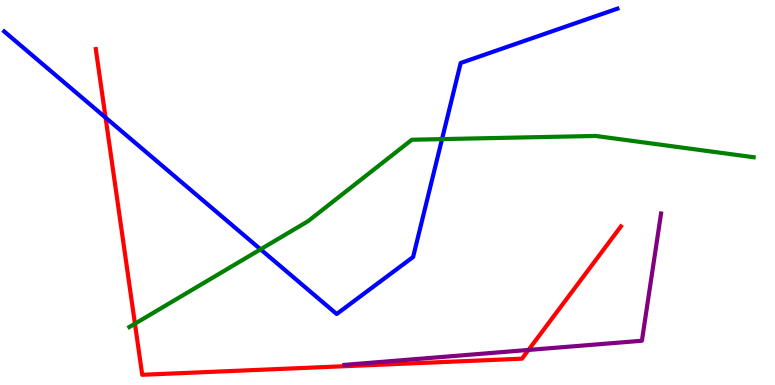[{'lines': ['blue', 'red'], 'intersections': [{'x': 1.36, 'y': 6.95}]}, {'lines': ['green', 'red'], 'intersections': [{'x': 1.74, 'y': 1.59}]}, {'lines': ['purple', 'red'], 'intersections': [{'x': 6.82, 'y': 0.91}]}, {'lines': ['blue', 'green'], 'intersections': [{'x': 3.36, 'y': 3.52}, {'x': 5.7, 'y': 6.39}]}, {'lines': ['blue', 'purple'], 'intersections': []}, {'lines': ['green', 'purple'], 'intersections': []}]